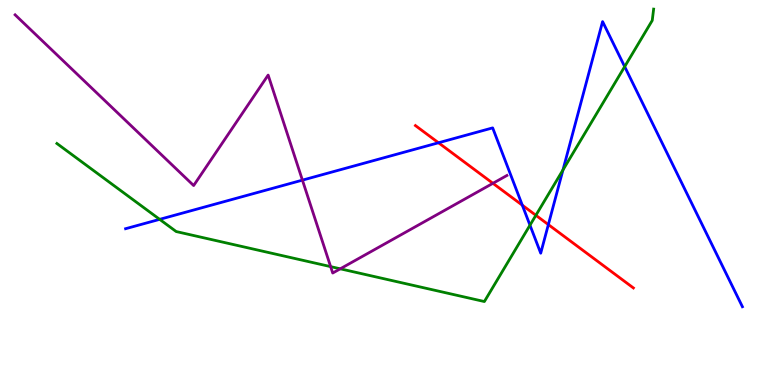[{'lines': ['blue', 'red'], 'intersections': [{'x': 5.66, 'y': 6.29}, {'x': 6.74, 'y': 4.67}, {'x': 7.08, 'y': 4.17}]}, {'lines': ['green', 'red'], 'intersections': [{'x': 6.91, 'y': 4.41}]}, {'lines': ['purple', 'red'], 'intersections': [{'x': 6.36, 'y': 5.24}]}, {'lines': ['blue', 'green'], 'intersections': [{'x': 2.06, 'y': 4.3}, {'x': 6.84, 'y': 4.15}, {'x': 7.26, 'y': 5.59}, {'x': 8.06, 'y': 8.27}]}, {'lines': ['blue', 'purple'], 'intersections': [{'x': 3.9, 'y': 5.32}]}, {'lines': ['green', 'purple'], 'intersections': [{'x': 4.27, 'y': 3.07}, {'x': 4.39, 'y': 3.02}]}]